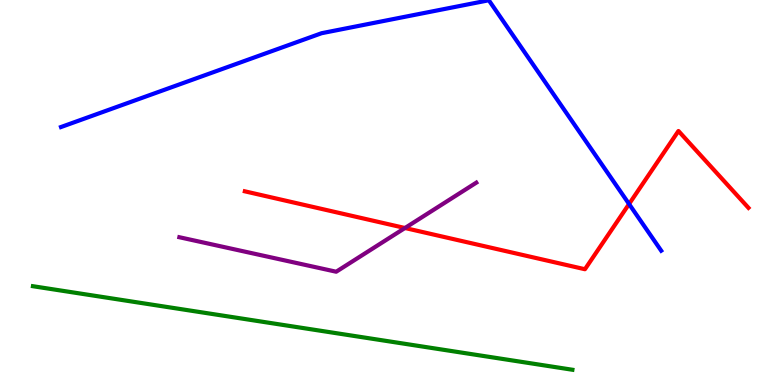[{'lines': ['blue', 'red'], 'intersections': [{'x': 8.12, 'y': 4.7}]}, {'lines': ['green', 'red'], 'intersections': []}, {'lines': ['purple', 'red'], 'intersections': [{'x': 5.23, 'y': 4.08}]}, {'lines': ['blue', 'green'], 'intersections': []}, {'lines': ['blue', 'purple'], 'intersections': []}, {'lines': ['green', 'purple'], 'intersections': []}]